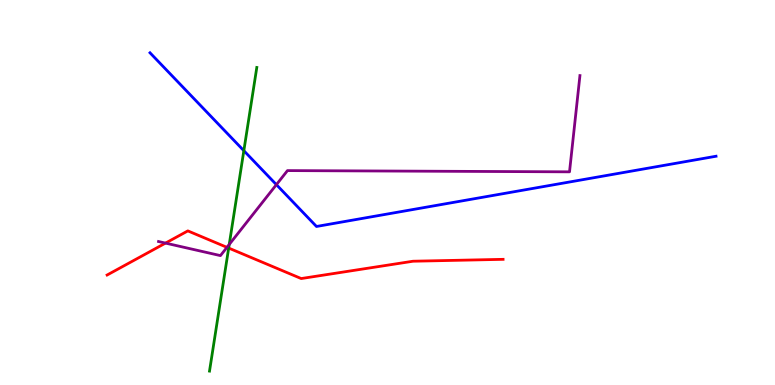[{'lines': ['blue', 'red'], 'intersections': []}, {'lines': ['green', 'red'], 'intersections': [{'x': 2.95, 'y': 3.56}]}, {'lines': ['purple', 'red'], 'intersections': [{'x': 2.14, 'y': 3.69}, {'x': 2.93, 'y': 3.58}]}, {'lines': ['blue', 'green'], 'intersections': [{'x': 3.15, 'y': 6.09}]}, {'lines': ['blue', 'purple'], 'intersections': [{'x': 3.57, 'y': 5.2}]}, {'lines': ['green', 'purple'], 'intersections': [{'x': 2.96, 'y': 3.65}]}]